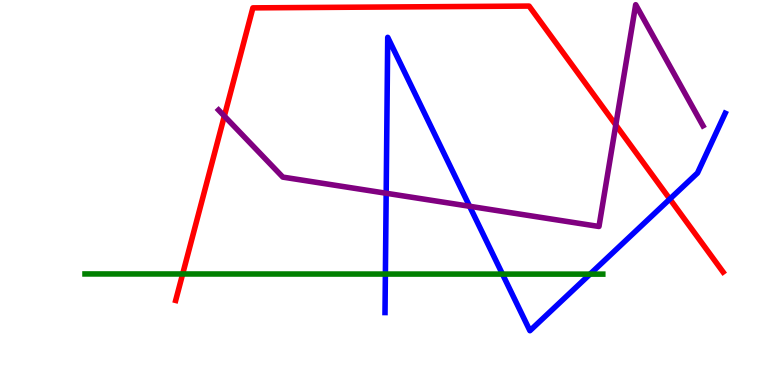[{'lines': ['blue', 'red'], 'intersections': [{'x': 8.64, 'y': 4.83}]}, {'lines': ['green', 'red'], 'intersections': [{'x': 2.36, 'y': 2.88}]}, {'lines': ['purple', 'red'], 'intersections': [{'x': 2.89, 'y': 6.99}, {'x': 7.95, 'y': 6.75}]}, {'lines': ['blue', 'green'], 'intersections': [{'x': 4.97, 'y': 2.88}, {'x': 6.48, 'y': 2.88}, {'x': 7.61, 'y': 2.88}]}, {'lines': ['blue', 'purple'], 'intersections': [{'x': 4.98, 'y': 4.98}, {'x': 6.06, 'y': 4.64}]}, {'lines': ['green', 'purple'], 'intersections': []}]